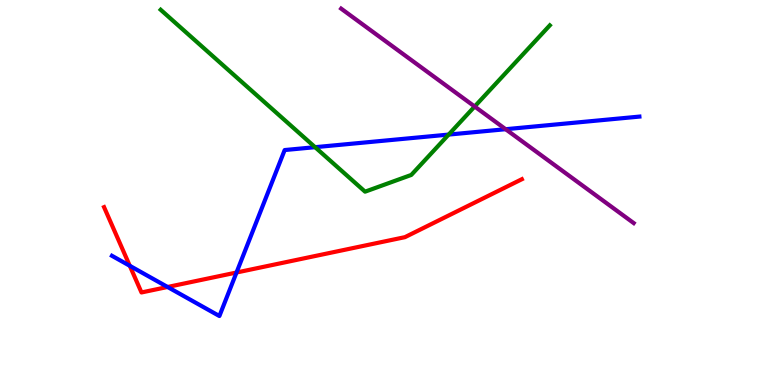[{'lines': ['blue', 'red'], 'intersections': [{'x': 1.67, 'y': 3.1}, {'x': 2.16, 'y': 2.55}, {'x': 3.05, 'y': 2.92}]}, {'lines': ['green', 'red'], 'intersections': []}, {'lines': ['purple', 'red'], 'intersections': []}, {'lines': ['blue', 'green'], 'intersections': [{'x': 4.07, 'y': 6.18}, {'x': 5.79, 'y': 6.5}]}, {'lines': ['blue', 'purple'], 'intersections': [{'x': 6.52, 'y': 6.64}]}, {'lines': ['green', 'purple'], 'intersections': [{'x': 6.12, 'y': 7.23}]}]